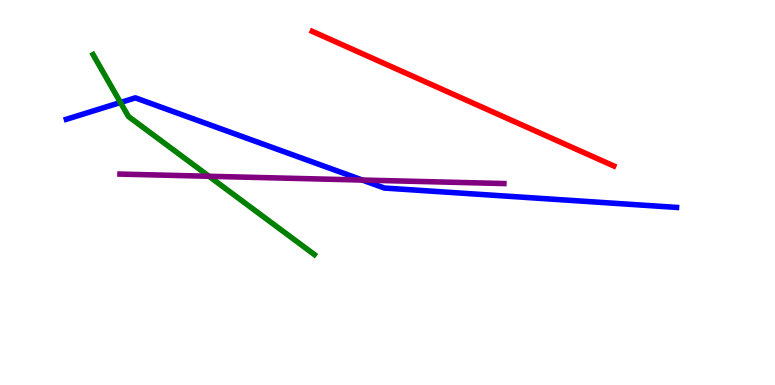[{'lines': ['blue', 'red'], 'intersections': []}, {'lines': ['green', 'red'], 'intersections': []}, {'lines': ['purple', 'red'], 'intersections': []}, {'lines': ['blue', 'green'], 'intersections': [{'x': 1.55, 'y': 7.34}]}, {'lines': ['blue', 'purple'], 'intersections': [{'x': 4.68, 'y': 5.32}]}, {'lines': ['green', 'purple'], 'intersections': [{'x': 2.7, 'y': 5.42}]}]